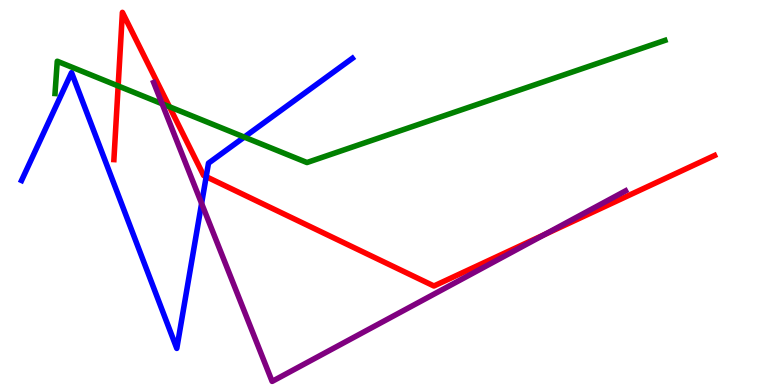[{'lines': ['blue', 'red'], 'intersections': [{'x': 2.66, 'y': 5.41}]}, {'lines': ['green', 'red'], 'intersections': [{'x': 1.52, 'y': 7.77}, {'x': 2.19, 'y': 7.23}]}, {'lines': ['purple', 'red'], 'intersections': [{'x': 7.03, 'y': 3.91}]}, {'lines': ['blue', 'green'], 'intersections': [{'x': 3.15, 'y': 6.44}]}, {'lines': ['blue', 'purple'], 'intersections': [{'x': 2.6, 'y': 4.72}]}, {'lines': ['green', 'purple'], 'intersections': [{'x': 2.09, 'y': 7.3}]}]